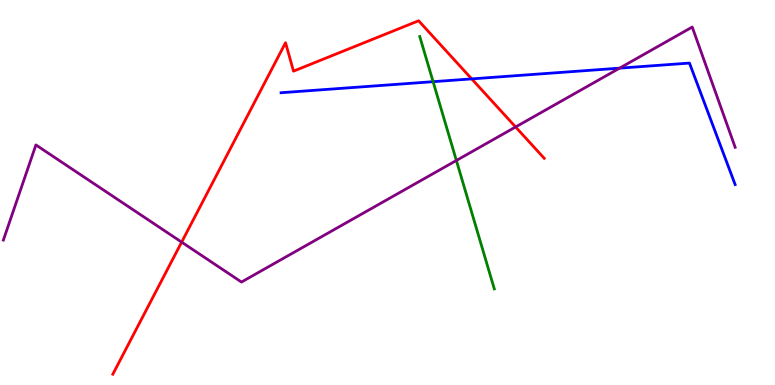[{'lines': ['blue', 'red'], 'intersections': [{'x': 6.09, 'y': 7.95}]}, {'lines': ['green', 'red'], 'intersections': []}, {'lines': ['purple', 'red'], 'intersections': [{'x': 2.34, 'y': 3.71}, {'x': 6.65, 'y': 6.7}]}, {'lines': ['blue', 'green'], 'intersections': [{'x': 5.59, 'y': 7.88}]}, {'lines': ['blue', 'purple'], 'intersections': [{'x': 7.99, 'y': 8.23}]}, {'lines': ['green', 'purple'], 'intersections': [{'x': 5.89, 'y': 5.83}]}]